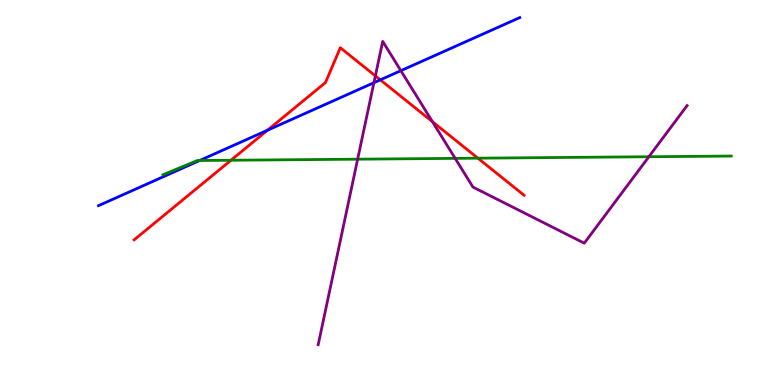[{'lines': ['blue', 'red'], 'intersections': [{'x': 3.45, 'y': 6.62}, {'x': 4.91, 'y': 7.93}]}, {'lines': ['green', 'red'], 'intersections': [{'x': 2.98, 'y': 5.84}, {'x': 6.17, 'y': 5.89}]}, {'lines': ['purple', 'red'], 'intersections': [{'x': 4.84, 'y': 8.03}, {'x': 5.58, 'y': 6.84}]}, {'lines': ['blue', 'green'], 'intersections': [{'x': 2.58, 'y': 5.83}]}, {'lines': ['blue', 'purple'], 'intersections': [{'x': 4.82, 'y': 7.85}, {'x': 5.17, 'y': 8.16}]}, {'lines': ['green', 'purple'], 'intersections': [{'x': 4.61, 'y': 5.87}, {'x': 5.87, 'y': 5.89}, {'x': 8.37, 'y': 5.93}]}]